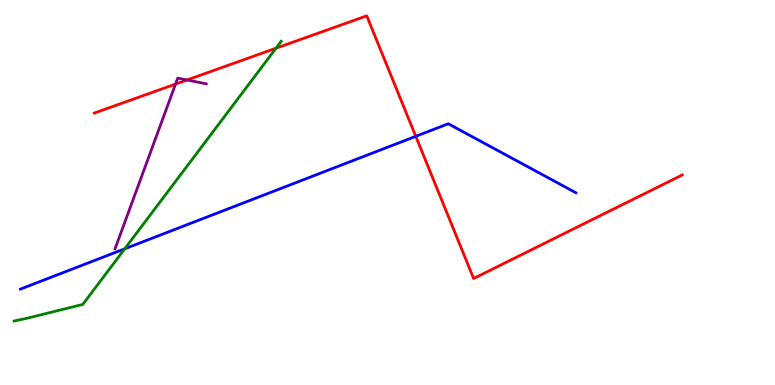[{'lines': ['blue', 'red'], 'intersections': [{'x': 5.36, 'y': 6.46}]}, {'lines': ['green', 'red'], 'intersections': [{'x': 3.56, 'y': 8.75}]}, {'lines': ['purple', 'red'], 'intersections': [{'x': 2.26, 'y': 7.82}, {'x': 2.41, 'y': 7.92}]}, {'lines': ['blue', 'green'], 'intersections': [{'x': 1.61, 'y': 3.54}]}, {'lines': ['blue', 'purple'], 'intersections': []}, {'lines': ['green', 'purple'], 'intersections': []}]